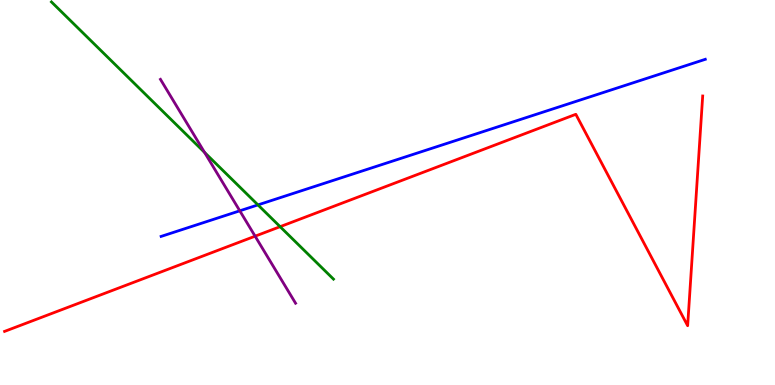[{'lines': ['blue', 'red'], 'intersections': []}, {'lines': ['green', 'red'], 'intersections': [{'x': 3.61, 'y': 4.11}]}, {'lines': ['purple', 'red'], 'intersections': [{'x': 3.29, 'y': 3.87}]}, {'lines': ['blue', 'green'], 'intersections': [{'x': 3.33, 'y': 4.68}]}, {'lines': ['blue', 'purple'], 'intersections': [{'x': 3.09, 'y': 4.52}]}, {'lines': ['green', 'purple'], 'intersections': [{'x': 2.64, 'y': 6.04}]}]